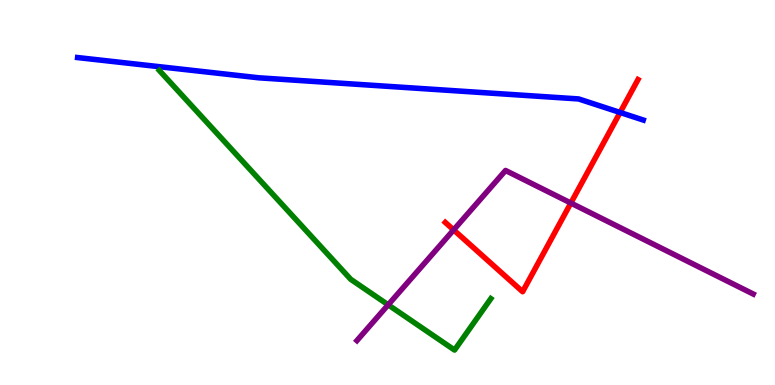[{'lines': ['blue', 'red'], 'intersections': [{'x': 8.0, 'y': 7.08}]}, {'lines': ['green', 'red'], 'intersections': []}, {'lines': ['purple', 'red'], 'intersections': [{'x': 5.85, 'y': 4.03}, {'x': 7.37, 'y': 4.73}]}, {'lines': ['blue', 'green'], 'intersections': []}, {'lines': ['blue', 'purple'], 'intersections': []}, {'lines': ['green', 'purple'], 'intersections': [{'x': 5.01, 'y': 2.08}]}]